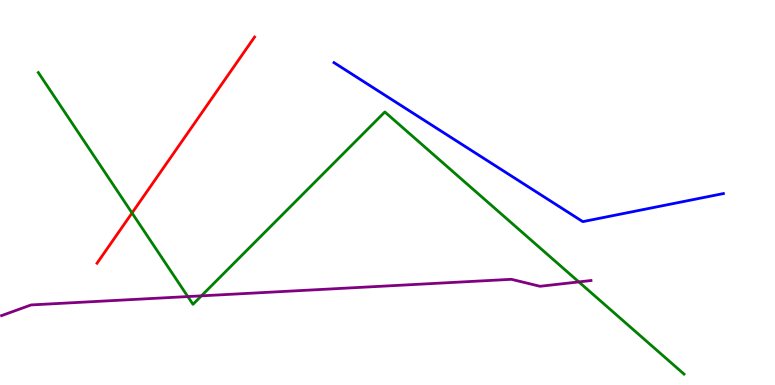[{'lines': ['blue', 'red'], 'intersections': []}, {'lines': ['green', 'red'], 'intersections': [{'x': 1.7, 'y': 4.47}]}, {'lines': ['purple', 'red'], 'intersections': []}, {'lines': ['blue', 'green'], 'intersections': []}, {'lines': ['blue', 'purple'], 'intersections': []}, {'lines': ['green', 'purple'], 'intersections': [{'x': 2.42, 'y': 2.3}, {'x': 2.6, 'y': 2.32}, {'x': 7.47, 'y': 2.68}]}]